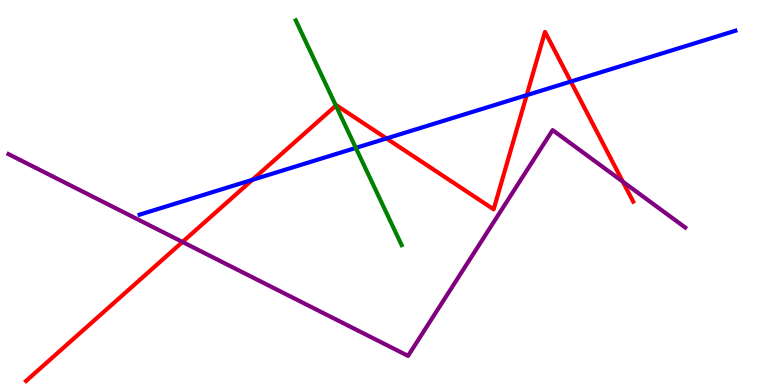[{'lines': ['blue', 'red'], 'intersections': [{'x': 3.26, 'y': 5.33}, {'x': 4.99, 'y': 6.4}, {'x': 6.8, 'y': 7.53}, {'x': 7.37, 'y': 7.88}]}, {'lines': ['green', 'red'], 'intersections': [{'x': 4.33, 'y': 7.26}]}, {'lines': ['purple', 'red'], 'intersections': [{'x': 2.35, 'y': 3.72}, {'x': 8.04, 'y': 5.28}]}, {'lines': ['blue', 'green'], 'intersections': [{'x': 4.59, 'y': 6.16}]}, {'lines': ['blue', 'purple'], 'intersections': []}, {'lines': ['green', 'purple'], 'intersections': []}]